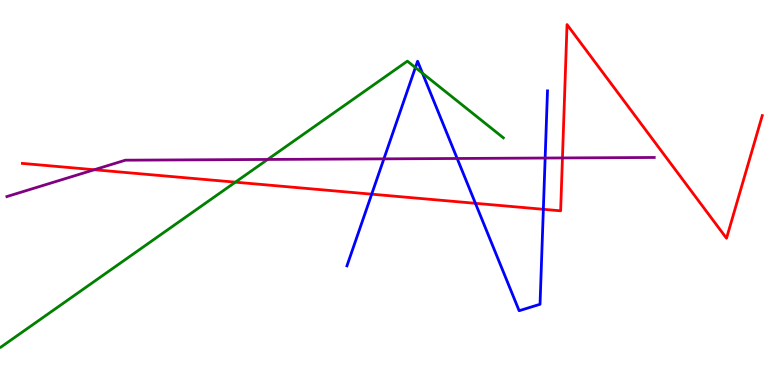[{'lines': ['blue', 'red'], 'intersections': [{'x': 4.8, 'y': 4.96}, {'x': 6.13, 'y': 4.72}, {'x': 7.01, 'y': 4.56}]}, {'lines': ['green', 'red'], 'intersections': [{'x': 3.04, 'y': 5.27}]}, {'lines': ['purple', 'red'], 'intersections': [{'x': 1.22, 'y': 5.59}, {'x': 7.26, 'y': 5.9}]}, {'lines': ['blue', 'green'], 'intersections': [{'x': 5.36, 'y': 8.25}, {'x': 5.45, 'y': 8.1}]}, {'lines': ['blue', 'purple'], 'intersections': [{'x': 4.95, 'y': 5.87}, {'x': 5.9, 'y': 5.88}, {'x': 7.03, 'y': 5.9}]}, {'lines': ['green', 'purple'], 'intersections': [{'x': 3.45, 'y': 5.86}]}]